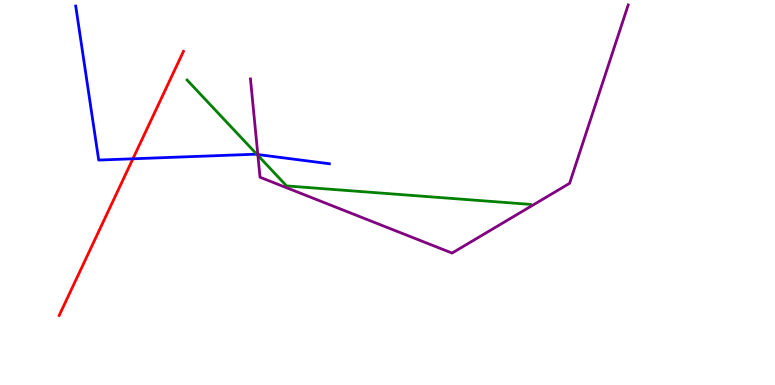[{'lines': ['blue', 'red'], 'intersections': [{'x': 1.71, 'y': 5.88}]}, {'lines': ['green', 'red'], 'intersections': []}, {'lines': ['purple', 'red'], 'intersections': []}, {'lines': ['blue', 'green'], 'intersections': [{'x': 3.32, 'y': 5.99}]}, {'lines': ['blue', 'purple'], 'intersections': [{'x': 3.33, 'y': 5.99}]}, {'lines': ['green', 'purple'], 'intersections': [{'x': 3.33, 'y': 5.96}]}]